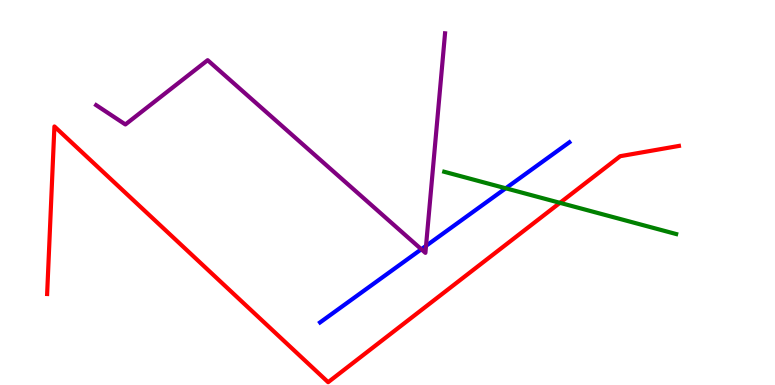[{'lines': ['blue', 'red'], 'intersections': []}, {'lines': ['green', 'red'], 'intersections': [{'x': 7.23, 'y': 4.73}]}, {'lines': ['purple', 'red'], 'intersections': []}, {'lines': ['blue', 'green'], 'intersections': [{'x': 6.53, 'y': 5.11}]}, {'lines': ['blue', 'purple'], 'intersections': [{'x': 5.44, 'y': 3.53}, {'x': 5.5, 'y': 3.61}]}, {'lines': ['green', 'purple'], 'intersections': []}]